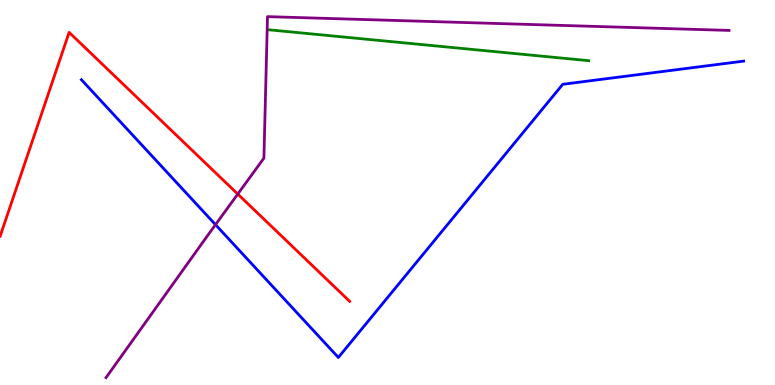[{'lines': ['blue', 'red'], 'intersections': []}, {'lines': ['green', 'red'], 'intersections': []}, {'lines': ['purple', 'red'], 'intersections': [{'x': 3.07, 'y': 4.96}]}, {'lines': ['blue', 'green'], 'intersections': []}, {'lines': ['blue', 'purple'], 'intersections': [{'x': 2.78, 'y': 4.16}]}, {'lines': ['green', 'purple'], 'intersections': []}]